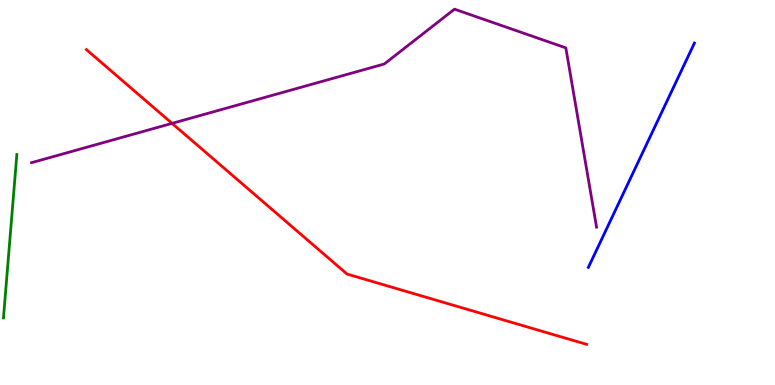[{'lines': ['blue', 'red'], 'intersections': []}, {'lines': ['green', 'red'], 'intersections': []}, {'lines': ['purple', 'red'], 'intersections': [{'x': 2.22, 'y': 6.8}]}, {'lines': ['blue', 'green'], 'intersections': []}, {'lines': ['blue', 'purple'], 'intersections': []}, {'lines': ['green', 'purple'], 'intersections': []}]